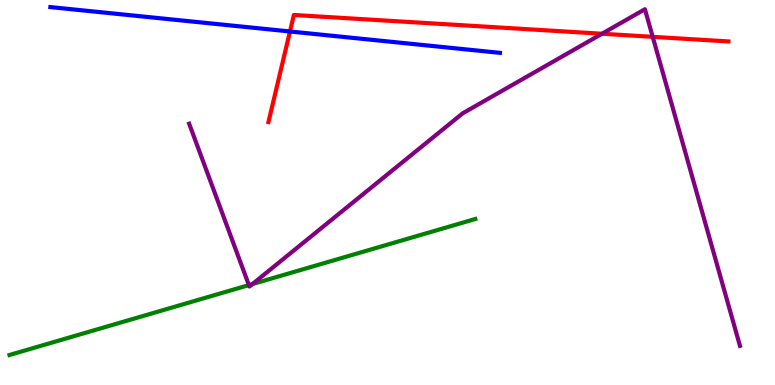[{'lines': ['blue', 'red'], 'intersections': [{'x': 3.74, 'y': 9.18}]}, {'lines': ['green', 'red'], 'intersections': []}, {'lines': ['purple', 'red'], 'intersections': [{'x': 7.77, 'y': 9.12}, {'x': 8.42, 'y': 9.04}]}, {'lines': ['blue', 'green'], 'intersections': []}, {'lines': ['blue', 'purple'], 'intersections': []}, {'lines': ['green', 'purple'], 'intersections': [{'x': 3.21, 'y': 2.59}, {'x': 3.26, 'y': 2.62}]}]